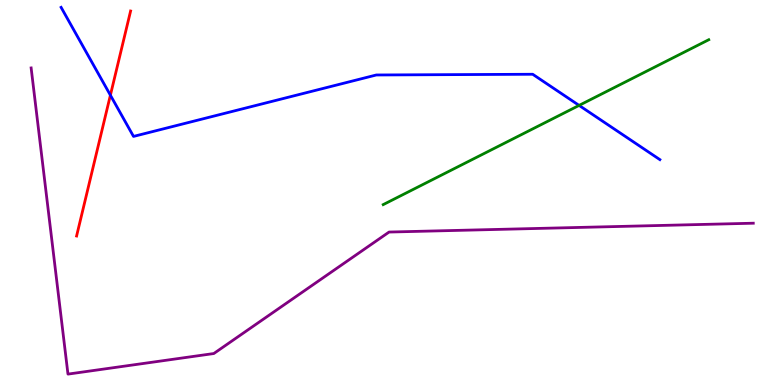[{'lines': ['blue', 'red'], 'intersections': [{'x': 1.42, 'y': 7.53}]}, {'lines': ['green', 'red'], 'intersections': []}, {'lines': ['purple', 'red'], 'intersections': []}, {'lines': ['blue', 'green'], 'intersections': [{'x': 7.47, 'y': 7.26}]}, {'lines': ['blue', 'purple'], 'intersections': []}, {'lines': ['green', 'purple'], 'intersections': []}]